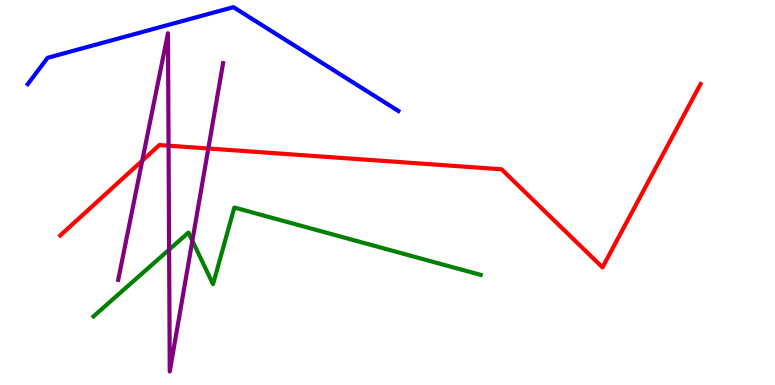[{'lines': ['blue', 'red'], 'intersections': []}, {'lines': ['green', 'red'], 'intersections': []}, {'lines': ['purple', 'red'], 'intersections': [{'x': 1.84, 'y': 5.83}, {'x': 2.17, 'y': 6.22}, {'x': 2.69, 'y': 6.14}]}, {'lines': ['blue', 'green'], 'intersections': []}, {'lines': ['blue', 'purple'], 'intersections': []}, {'lines': ['green', 'purple'], 'intersections': [{'x': 2.18, 'y': 3.52}, {'x': 2.48, 'y': 3.75}]}]